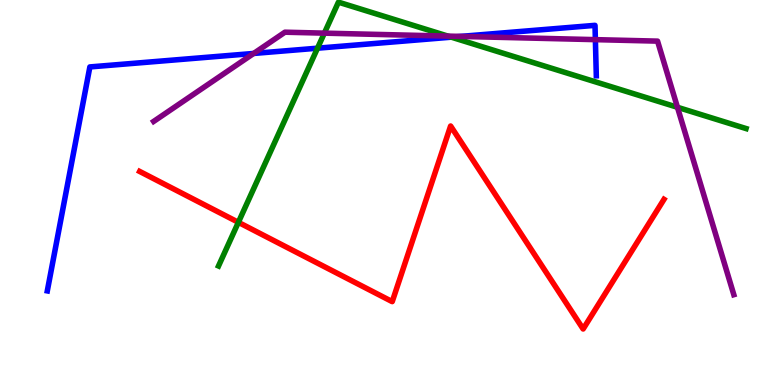[{'lines': ['blue', 'red'], 'intersections': []}, {'lines': ['green', 'red'], 'intersections': [{'x': 3.08, 'y': 4.23}]}, {'lines': ['purple', 'red'], 'intersections': []}, {'lines': ['blue', 'green'], 'intersections': [{'x': 4.1, 'y': 8.75}, {'x': 5.82, 'y': 9.03}]}, {'lines': ['blue', 'purple'], 'intersections': [{'x': 3.27, 'y': 8.61}, {'x': 5.94, 'y': 9.05}, {'x': 7.68, 'y': 8.97}]}, {'lines': ['green', 'purple'], 'intersections': [{'x': 4.19, 'y': 9.14}, {'x': 5.78, 'y': 9.06}, {'x': 8.74, 'y': 7.21}]}]